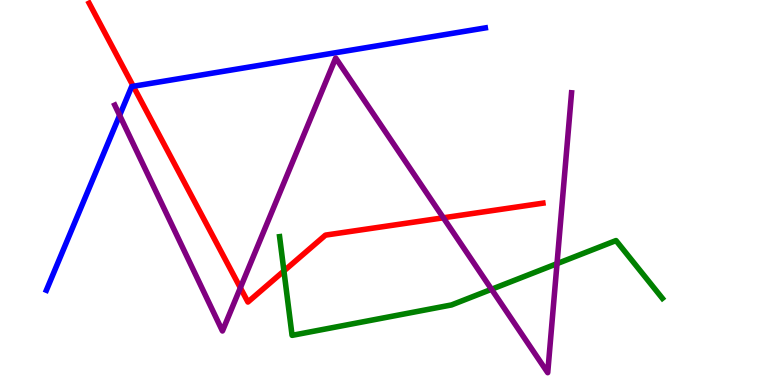[{'lines': ['blue', 'red'], 'intersections': [{'x': 1.72, 'y': 7.76}]}, {'lines': ['green', 'red'], 'intersections': [{'x': 3.66, 'y': 2.96}]}, {'lines': ['purple', 'red'], 'intersections': [{'x': 3.1, 'y': 2.52}, {'x': 5.72, 'y': 4.34}]}, {'lines': ['blue', 'green'], 'intersections': []}, {'lines': ['blue', 'purple'], 'intersections': [{'x': 1.54, 'y': 7.0}]}, {'lines': ['green', 'purple'], 'intersections': [{'x': 6.34, 'y': 2.49}, {'x': 7.19, 'y': 3.15}]}]